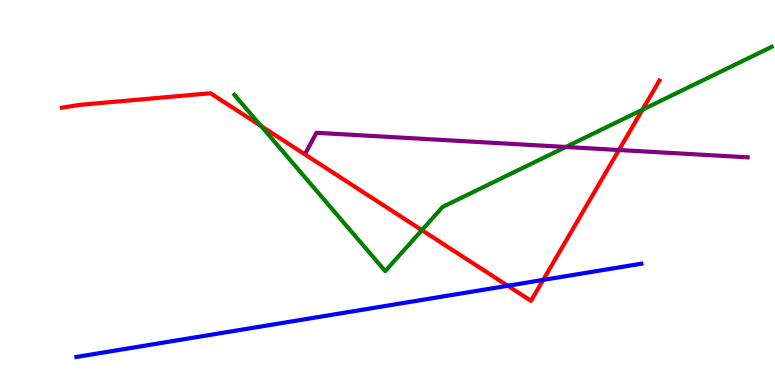[{'lines': ['blue', 'red'], 'intersections': [{'x': 6.55, 'y': 2.58}, {'x': 7.01, 'y': 2.73}]}, {'lines': ['green', 'red'], 'intersections': [{'x': 3.37, 'y': 6.73}, {'x': 5.44, 'y': 4.02}, {'x': 8.29, 'y': 7.15}]}, {'lines': ['purple', 'red'], 'intersections': [{'x': 7.99, 'y': 6.1}]}, {'lines': ['blue', 'green'], 'intersections': []}, {'lines': ['blue', 'purple'], 'intersections': []}, {'lines': ['green', 'purple'], 'intersections': [{'x': 7.3, 'y': 6.18}]}]